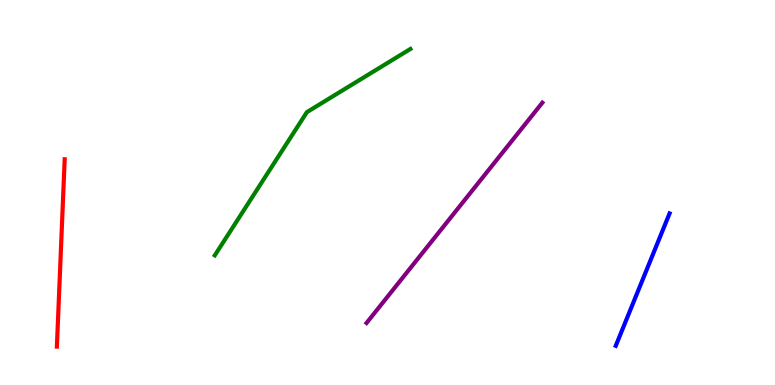[{'lines': ['blue', 'red'], 'intersections': []}, {'lines': ['green', 'red'], 'intersections': []}, {'lines': ['purple', 'red'], 'intersections': []}, {'lines': ['blue', 'green'], 'intersections': []}, {'lines': ['blue', 'purple'], 'intersections': []}, {'lines': ['green', 'purple'], 'intersections': []}]